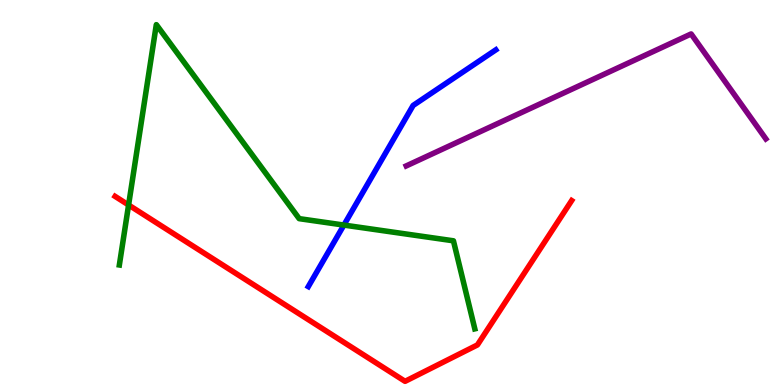[{'lines': ['blue', 'red'], 'intersections': []}, {'lines': ['green', 'red'], 'intersections': [{'x': 1.66, 'y': 4.68}]}, {'lines': ['purple', 'red'], 'intersections': []}, {'lines': ['blue', 'green'], 'intersections': [{'x': 4.44, 'y': 4.15}]}, {'lines': ['blue', 'purple'], 'intersections': []}, {'lines': ['green', 'purple'], 'intersections': []}]